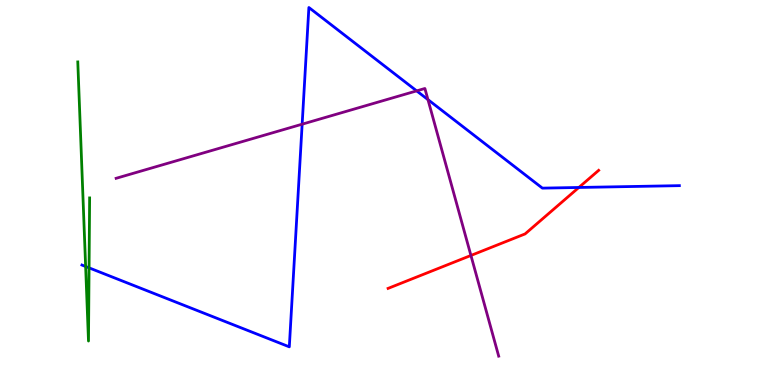[{'lines': ['blue', 'red'], 'intersections': [{'x': 7.47, 'y': 5.13}]}, {'lines': ['green', 'red'], 'intersections': []}, {'lines': ['purple', 'red'], 'intersections': [{'x': 6.08, 'y': 3.36}]}, {'lines': ['blue', 'green'], 'intersections': [{'x': 1.1, 'y': 3.08}, {'x': 1.15, 'y': 3.04}]}, {'lines': ['blue', 'purple'], 'intersections': [{'x': 3.9, 'y': 6.77}, {'x': 5.38, 'y': 7.64}, {'x': 5.52, 'y': 7.41}]}, {'lines': ['green', 'purple'], 'intersections': []}]